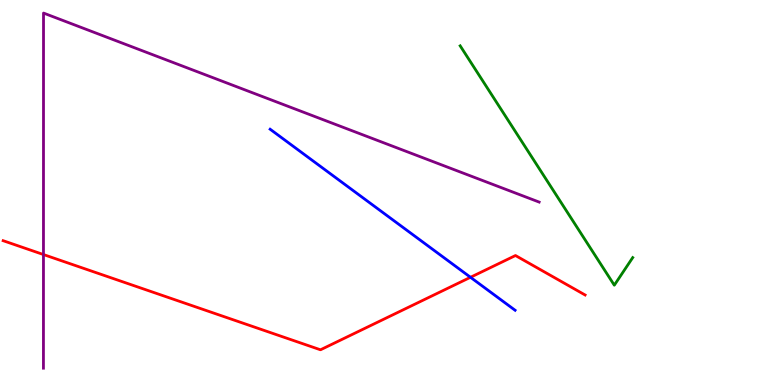[{'lines': ['blue', 'red'], 'intersections': [{'x': 6.07, 'y': 2.8}]}, {'lines': ['green', 'red'], 'intersections': []}, {'lines': ['purple', 'red'], 'intersections': [{'x': 0.561, 'y': 3.39}]}, {'lines': ['blue', 'green'], 'intersections': []}, {'lines': ['blue', 'purple'], 'intersections': []}, {'lines': ['green', 'purple'], 'intersections': []}]